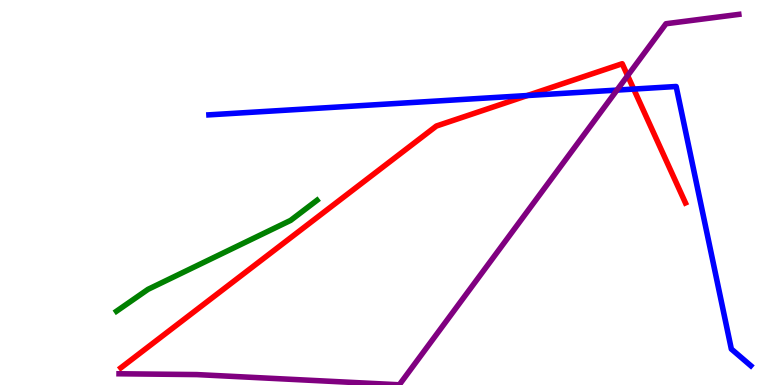[{'lines': ['blue', 'red'], 'intersections': [{'x': 6.8, 'y': 7.52}, {'x': 8.18, 'y': 7.69}]}, {'lines': ['green', 'red'], 'intersections': []}, {'lines': ['purple', 'red'], 'intersections': [{'x': 8.1, 'y': 8.03}]}, {'lines': ['blue', 'green'], 'intersections': []}, {'lines': ['blue', 'purple'], 'intersections': [{'x': 7.96, 'y': 7.66}]}, {'lines': ['green', 'purple'], 'intersections': []}]